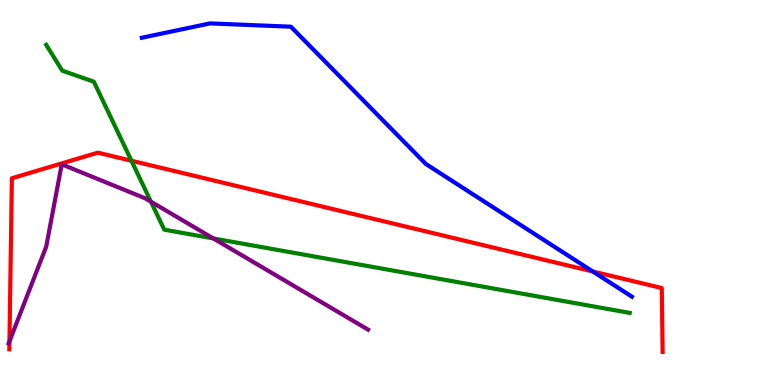[{'lines': ['blue', 'red'], 'intersections': [{'x': 7.65, 'y': 2.95}]}, {'lines': ['green', 'red'], 'intersections': [{'x': 1.7, 'y': 5.82}]}, {'lines': ['purple', 'red'], 'intersections': [{'x': 0.122, 'y': 1.13}]}, {'lines': ['blue', 'green'], 'intersections': []}, {'lines': ['blue', 'purple'], 'intersections': []}, {'lines': ['green', 'purple'], 'intersections': [{'x': 1.95, 'y': 4.76}, {'x': 2.75, 'y': 3.81}]}]